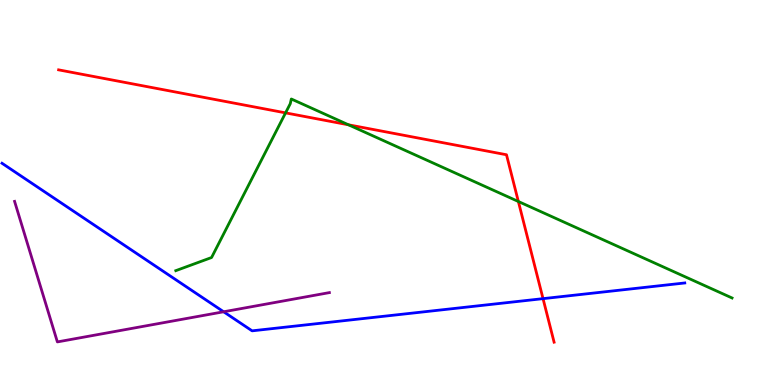[{'lines': ['blue', 'red'], 'intersections': [{'x': 7.01, 'y': 2.24}]}, {'lines': ['green', 'red'], 'intersections': [{'x': 3.68, 'y': 7.07}, {'x': 4.5, 'y': 6.76}, {'x': 6.69, 'y': 4.77}]}, {'lines': ['purple', 'red'], 'intersections': []}, {'lines': ['blue', 'green'], 'intersections': []}, {'lines': ['blue', 'purple'], 'intersections': [{'x': 2.89, 'y': 1.9}]}, {'lines': ['green', 'purple'], 'intersections': []}]